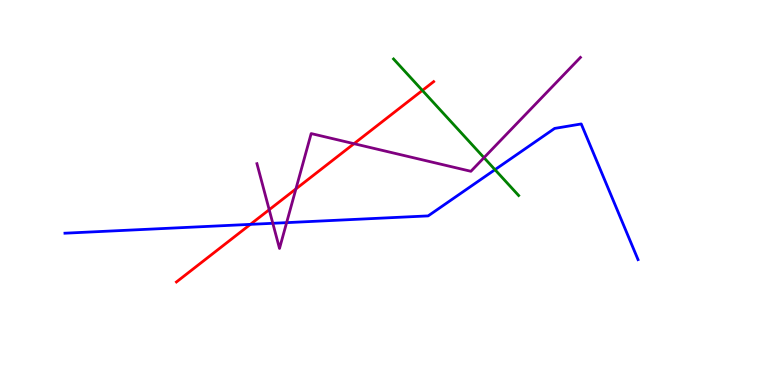[{'lines': ['blue', 'red'], 'intersections': [{'x': 3.23, 'y': 4.17}]}, {'lines': ['green', 'red'], 'intersections': [{'x': 5.45, 'y': 7.65}]}, {'lines': ['purple', 'red'], 'intersections': [{'x': 3.47, 'y': 4.55}, {'x': 3.82, 'y': 5.09}, {'x': 4.57, 'y': 6.27}]}, {'lines': ['blue', 'green'], 'intersections': [{'x': 6.39, 'y': 5.59}]}, {'lines': ['blue', 'purple'], 'intersections': [{'x': 3.52, 'y': 4.2}, {'x': 3.7, 'y': 4.22}]}, {'lines': ['green', 'purple'], 'intersections': [{'x': 6.25, 'y': 5.9}]}]